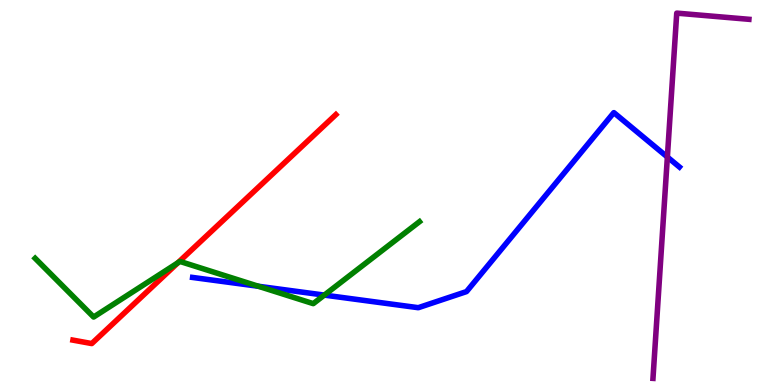[{'lines': ['blue', 'red'], 'intersections': []}, {'lines': ['green', 'red'], 'intersections': [{'x': 2.29, 'y': 3.17}]}, {'lines': ['purple', 'red'], 'intersections': []}, {'lines': ['blue', 'green'], 'intersections': [{'x': 3.33, 'y': 2.56}, {'x': 4.18, 'y': 2.34}]}, {'lines': ['blue', 'purple'], 'intersections': [{'x': 8.61, 'y': 5.92}]}, {'lines': ['green', 'purple'], 'intersections': []}]